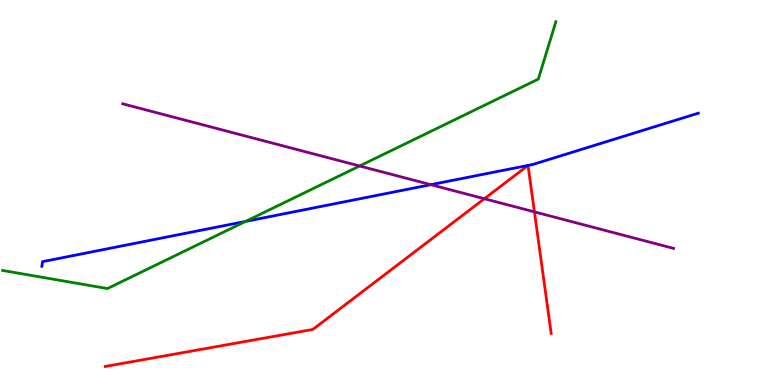[{'lines': ['blue', 'red'], 'intersections': []}, {'lines': ['green', 'red'], 'intersections': []}, {'lines': ['purple', 'red'], 'intersections': [{'x': 6.25, 'y': 4.84}, {'x': 6.9, 'y': 4.5}]}, {'lines': ['blue', 'green'], 'intersections': [{'x': 3.17, 'y': 4.25}]}, {'lines': ['blue', 'purple'], 'intersections': [{'x': 5.56, 'y': 5.2}]}, {'lines': ['green', 'purple'], 'intersections': [{'x': 4.64, 'y': 5.69}]}]